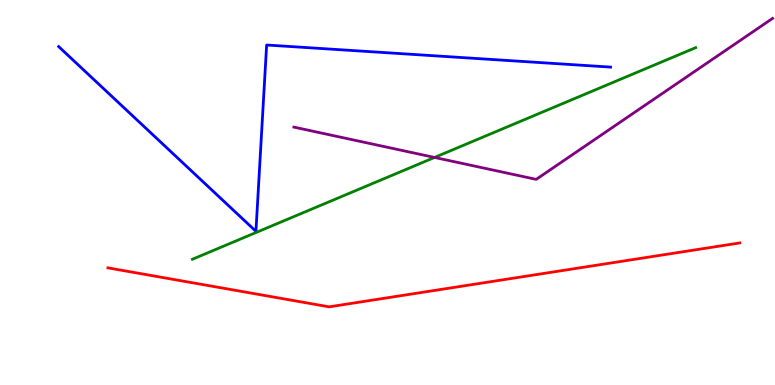[{'lines': ['blue', 'red'], 'intersections': []}, {'lines': ['green', 'red'], 'intersections': []}, {'lines': ['purple', 'red'], 'intersections': []}, {'lines': ['blue', 'green'], 'intersections': []}, {'lines': ['blue', 'purple'], 'intersections': []}, {'lines': ['green', 'purple'], 'intersections': [{'x': 5.61, 'y': 5.91}]}]